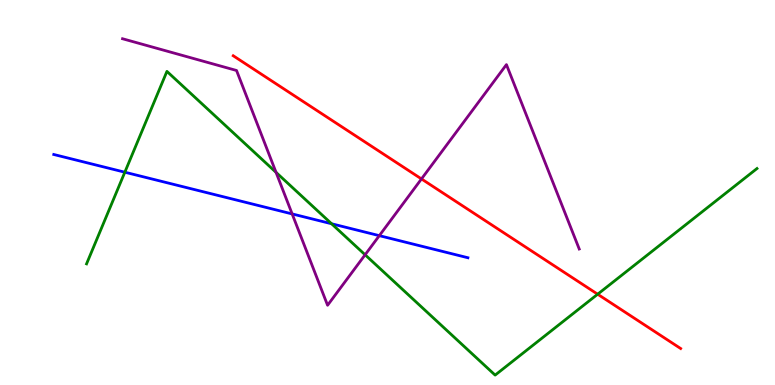[{'lines': ['blue', 'red'], 'intersections': []}, {'lines': ['green', 'red'], 'intersections': [{'x': 7.71, 'y': 2.36}]}, {'lines': ['purple', 'red'], 'intersections': [{'x': 5.44, 'y': 5.35}]}, {'lines': ['blue', 'green'], 'intersections': [{'x': 1.61, 'y': 5.53}, {'x': 4.28, 'y': 4.19}]}, {'lines': ['blue', 'purple'], 'intersections': [{'x': 3.77, 'y': 4.44}, {'x': 4.89, 'y': 3.88}]}, {'lines': ['green', 'purple'], 'intersections': [{'x': 3.56, 'y': 5.52}, {'x': 4.71, 'y': 3.38}]}]